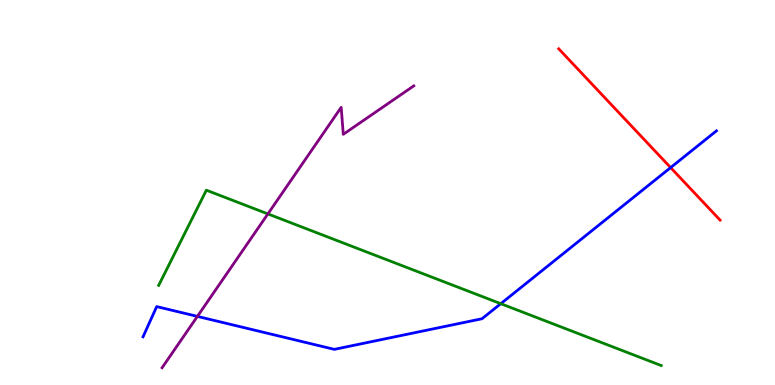[{'lines': ['blue', 'red'], 'intersections': [{'x': 8.65, 'y': 5.65}]}, {'lines': ['green', 'red'], 'intersections': []}, {'lines': ['purple', 'red'], 'intersections': []}, {'lines': ['blue', 'green'], 'intersections': [{'x': 6.46, 'y': 2.11}]}, {'lines': ['blue', 'purple'], 'intersections': [{'x': 2.55, 'y': 1.78}]}, {'lines': ['green', 'purple'], 'intersections': [{'x': 3.46, 'y': 4.44}]}]